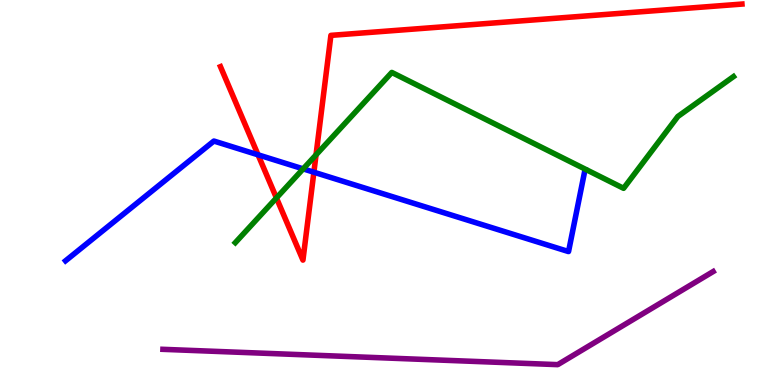[{'lines': ['blue', 'red'], 'intersections': [{'x': 3.33, 'y': 5.98}, {'x': 4.05, 'y': 5.53}]}, {'lines': ['green', 'red'], 'intersections': [{'x': 3.57, 'y': 4.86}, {'x': 4.08, 'y': 5.98}]}, {'lines': ['purple', 'red'], 'intersections': []}, {'lines': ['blue', 'green'], 'intersections': [{'x': 3.91, 'y': 5.61}]}, {'lines': ['blue', 'purple'], 'intersections': []}, {'lines': ['green', 'purple'], 'intersections': []}]